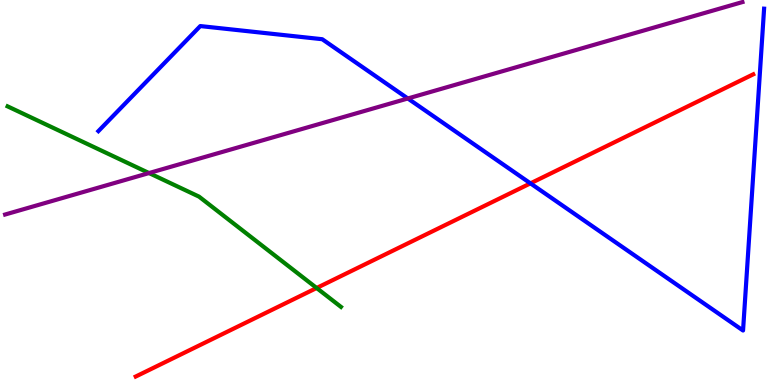[{'lines': ['blue', 'red'], 'intersections': [{'x': 6.84, 'y': 5.24}]}, {'lines': ['green', 'red'], 'intersections': [{'x': 4.09, 'y': 2.52}]}, {'lines': ['purple', 'red'], 'intersections': []}, {'lines': ['blue', 'green'], 'intersections': []}, {'lines': ['blue', 'purple'], 'intersections': [{'x': 5.26, 'y': 7.44}]}, {'lines': ['green', 'purple'], 'intersections': [{'x': 1.92, 'y': 5.51}]}]